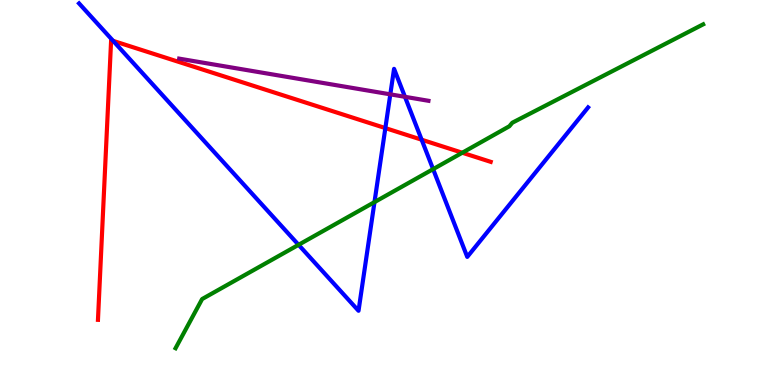[{'lines': ['blue', 'red'], 'intersections': [{'x': 1.46, 'y': 8.94}, {'x': 4.97, 'y': 6.67}, {'x': 5.44, 'y': 6.37}]}, {'lines': ['green', 'red'], 'intersections': [{'x': 5.96, 'y': 6.03}]}, {'lines': ['purple', 'red'], 'intersections': []}, {'lines': ['blue', 'green'], 'intersections': [{'x': 3.85, 'y': 3.64}, {'x': 4.83, 'y': 4.75}, {'x': 5.59, 'y': 5.61}]}, {'lines': ['blue', 'purple'], 'intersections': [{'x': 5.04, 'y': 7.55}, {'x': 5.23, 'y': 7.49}]}, {'lines': ['green', 'purple'], 'intersections': []}]